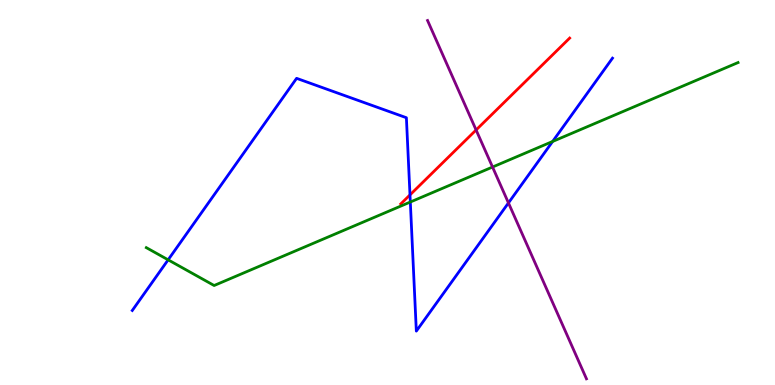[{'lines': ['blue', 'red'], 'intersections': [{'x': 5.29, 'y': 4.94}]}, {'lines': ['green', 'red'], 'intersections': []}, {'lines': ['purple', 'red'], 'intersections': [{'x': 6.14, 'y': 6.62}]}, {'lines': ['blue', 'green'], 'intersections': [{'x': 2.17, 'y': 3.25}, {'x': 5.29, 'y': 4.75}, {'x': 7.13, 'y': 6.33}]}, {'lines': ['blue', 'purple'], 'intersections': [{'x': 6.56, 'y': 4.73}]}, {'lines': ['green', 'purple'], 'intersections': [{'x': 6.36, 'y': 5.66}]}]